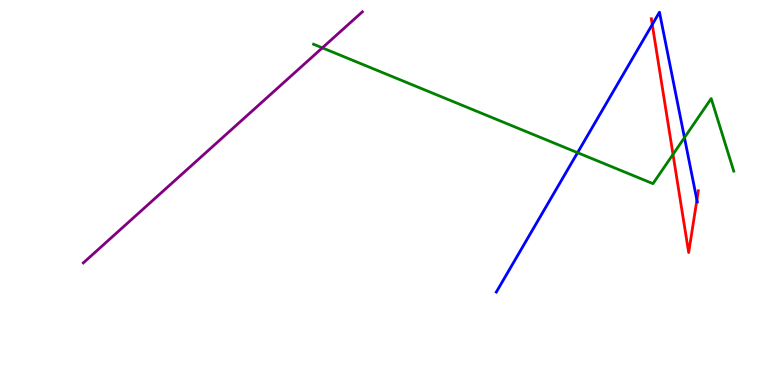[{'lines': ['blue', 'red'], 'intersections': [{'x': 8.42, 'y': 9.36}, {'x': 8.99, 'y': 4.81}]}, {'lines': ['green', 'red'], 'intersections': [{'x': 8.68, 'y': 5.99}]}, {'lines': ['purple', 'red'], 'intersections': []}, {'lines': ['blue', 'green'], 'intersections': [{'x': 7.45, 'y': 6.03}, {'x': 8.83, 'y': 6.43}]}, {'lines': ['blue', 'purple'], 'intersections': []}, {'lines': ['green', 'purple'], 'intersections': [{'x': 4.16, 'y': 8.76}]}]